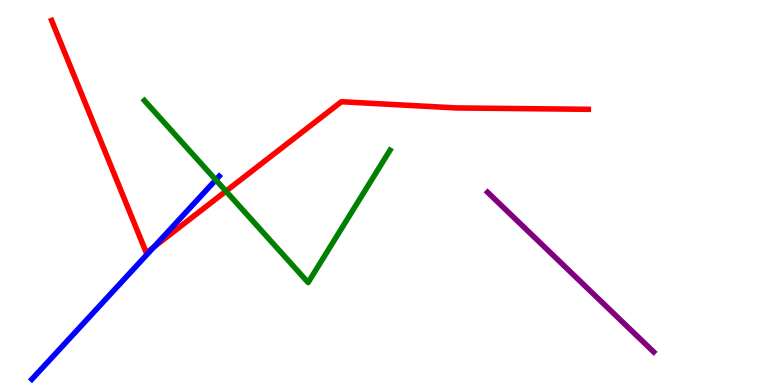[{'lines': ['blue', 'red'], 'intersections': [{'x': 1.99, 'y': 3.58}]}, {'lines': ['green', 'red'], 'intersections': [{'x': 2.92, 'y': 5.03}]}, {'lines': ['purple', 'red'], 'intersections': []}, {'lines': ['blue', 'green'], 'intersections': [{'x': 2.78, 'y': 5.33}]}, {'lines': ['blue', 'purple'], 'intersections': []}, {'lines': ['green', 'purple'], 'intersections': []}]